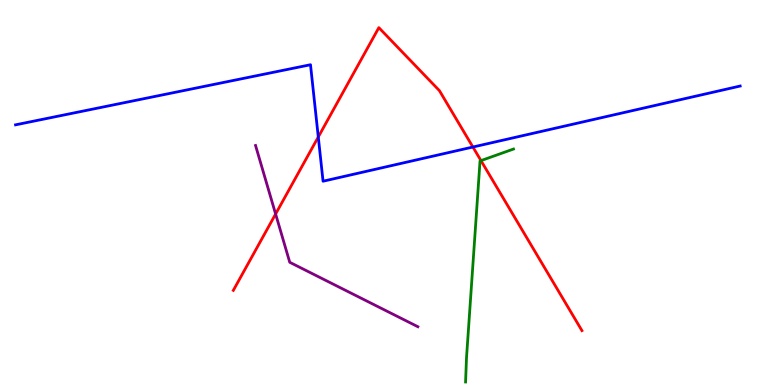[{'lines': ['blue', 'red'], 'intersections': [{'x': 4.11, 'y': 6.44}, {'x': 6.1, 'y': 6.18}]}, {'lines': ['green', 'red'], 'intersections': [{'x': 6.21, 'y': 5.83}]}, {'lines': ['purple', 'red'], 'intersections': [{'x': 3.56, 'y': 4.44}]}, {'lines': ['blue', 'green'], 'intersections': []}, {'lines': ['blue', 'purple'], 'intersections': []}, {'lines': ['green', 'purple'], 'intersections': []}]